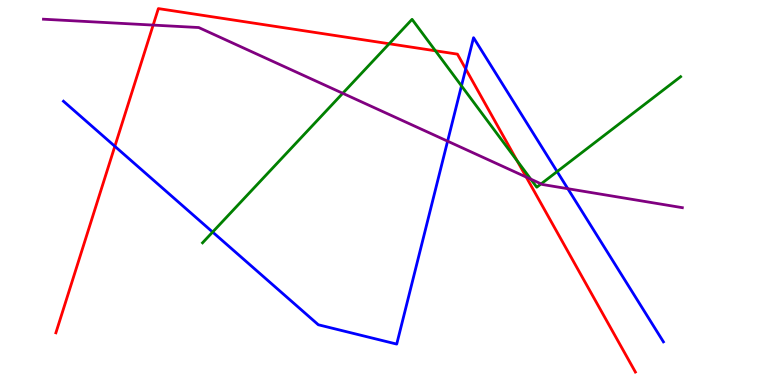[{'lines': ['blue', 'red'], 'intersections': [{'x': 1.48, 'y': 6.2}, {'x': 6.01, 'y': 8.21}]}, {'lines': ['green', 'red'], 'intersections': [{'x': 5.02, 'y': 8.86}, {'x': 5.62, 'y': 8.68}, {'x': 6.67, 'y': 5.83}]}, {'lines': ['purple', 'red'], 'intersections': [{'x': 1.98, 'y': 9.35}, {'x': 6.79, 'y': 5.4}]}, {'lines': ['blue', 'green'], 'intersections': [{'x': 2.74, 'y': 3.97}, {'x': 5.95, 'y': 7.77}, {'x': 7.19, 'y': 5.54}]}, {'lines': ['blue', 'purple'], 'intersections': [{'x': 5.78, 'y': 6.33}, {'x': 7.33, 'y': 5.1}]}, {'lines': ['green', 'purple'], 'intersections': [{'x': 4.42, 'y': 7.58}, {'x': 6.85, 'y': 5.35}, {'x': 6.98, 'y': 5.22}]}]